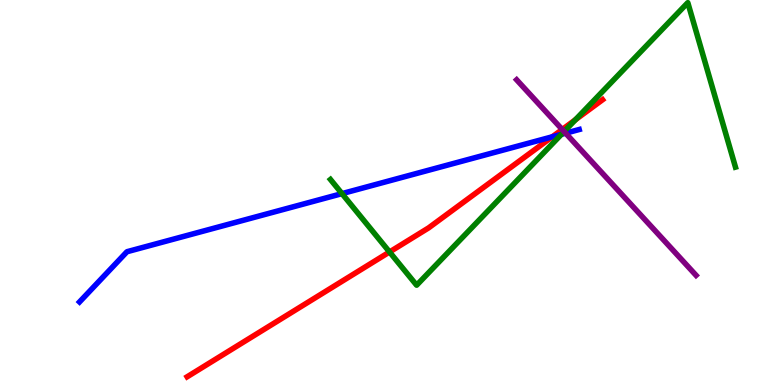[{'lines': ['blue', 'red'], 'intersections': [{'x': 7.13, 'y': 6.45}]}, {'lines': ['green', 'red'], 'intersections': [{'x': 5.03, 'y': 3.46}, {'x': 7.43, 'y': 6.89}]}, {'lines': ['purple', 'red'], 'intersections': [{'x': 7.25, 'y': 6.64}]}, {'lines': ['blue', 'green'], 'intersections': [{'x': 4.41, 'y': 4.97}, {'x': 7.24, 'y': 6.51}]}, {'lines': ['blue', 'purple'], 'intersections': [{'x': 7.3, 'y': 6.54}]}, {'lines': ['green', 'purple'], 'intersections': [{'x': 7.28, 'y': 6.58}]}]